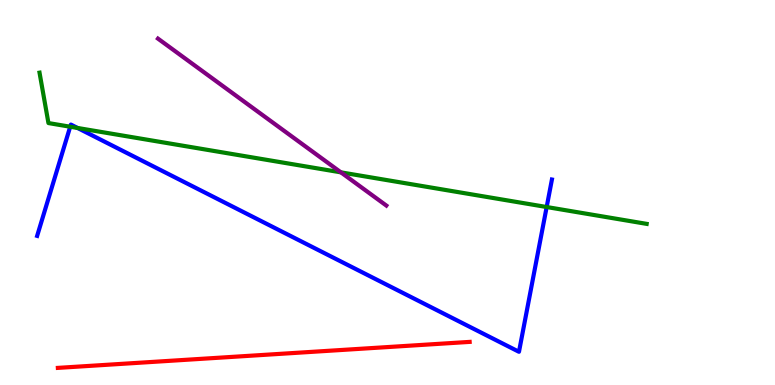[{'lines': ['blue', 'red'], 'intersections': []}, {'lines': ['green', 'red'], 'intersections': []}, {'lines': ['purple', 'red'], 'intersections': []}, {'lines': ['blue', 'green'], 'intersections': [{'x': 0.906, 'y': 6.71}, {'x': 1.0, 'y': 6.68}, {'x': 7.05, 'y': 4.62}]}, {'lines': ['blue', 'purple'], 'intersections': []}, {'lines': ['green', 'purple'], 'intersections': [{'x': 4.4, 'y': 5.52}]}]